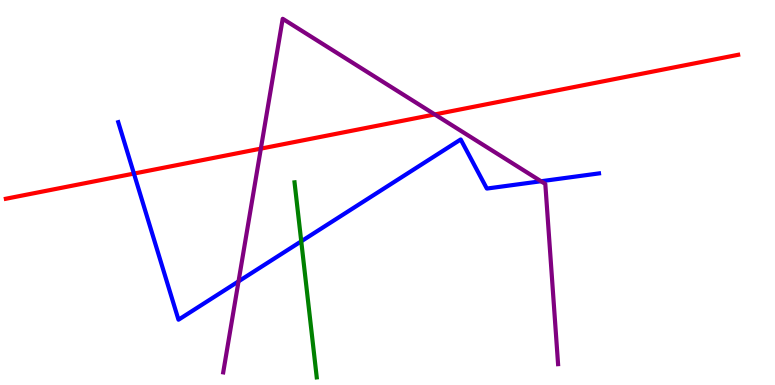[{'lines': ['blue', 'red'], 'intersections': [{'x': 1.73, 'y': 5.49}]}, {'lines': ['green', 'red'], 'intersections': []}, {'lines': ['purple', 'red'], 'intersections': [{'x': 3.37, 'y': 6.14}, {'x': 5.61, 'y': 7.03}]}, {'lines': ['blue', 'green'], 'intersections': [{'x': 3.89, 'y': 3.73}]}, {'lines': ['blue', 'purple'], 'intersections': [{'x': 3.08, 'y': 2.69}, {'x': 6.98, 'y': 5.29}]}, {'lines': ['green', 'purple'], 'intersections': []}]